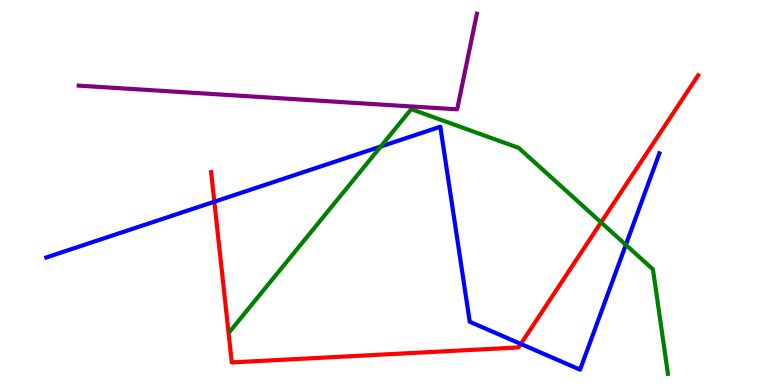[{'lines': ['blue', 'red'], 'intersections': [{'x': 2.77, 'y': 4.76}, {'x': 6.72, 'y': 1.07}]}, {'lines': ['green', 'red'], 'intersections': [{'x': 7.76, 'y': 4.22}]}, {'lines': ['purple', 'red'], 'intersections': []}, {'lines': ['blue', 'green'], 'intersections': [{'x': 4.91, 'y': 6.19}, {'x': 8.08, 'y': 3.64}]}, {'lines': ['blue', 'purple'], 'intersections': []}, {'lines': ['green', 'purple'], 'intersections': []}]